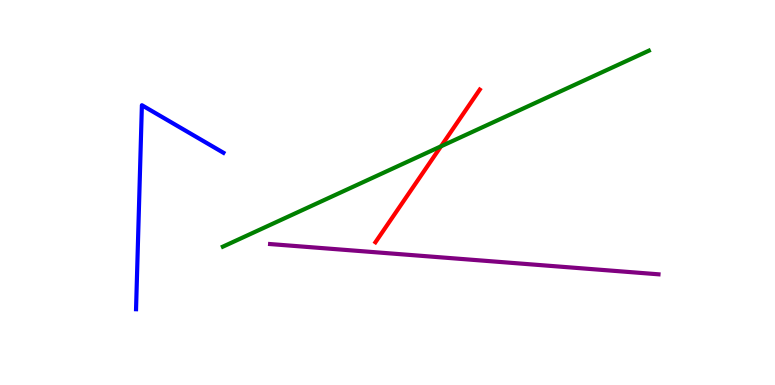[{'lines': ['blue', 'red'], 'intersections': []}, {'lines': ['green', 'red'], 'intersections': [{'x': 5.69, 'y': 6.2}]}, {'lines': ['purple', 'red'], 'intersections': []}, {'lines': ['blue', 'green'], 'intersections': []}, {'lines': ['blue', 'purple'], 'intersections': []}, {'lines': ['green', 'purple'], 'intersections': []}]